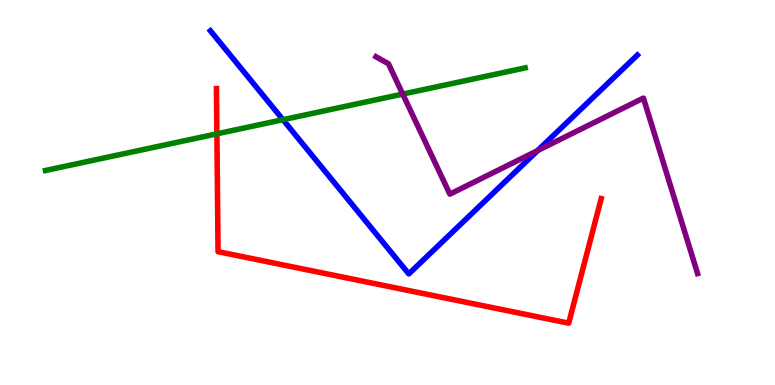[{'lines': ['blue', 'red'], 'intersections': []}, {'lines': ['green', 'red'], 'intersections': [{'x': 2.8, 'y': 6.52}]}, {'lines': ['purple', 'red'], 'intersections': []}, {'lines': ['blue', 'green'], 'intersections': [{'x': 3.65, 'y': 6.89}]}, {'lines': ['blue', 'purple'], 'intersections': [{'x': 6.94, 'y': 6.09}]}, {'lines': ['green', 'purple'], 'intersections': [{'x': 5.2, 'y': 7.56}]}]